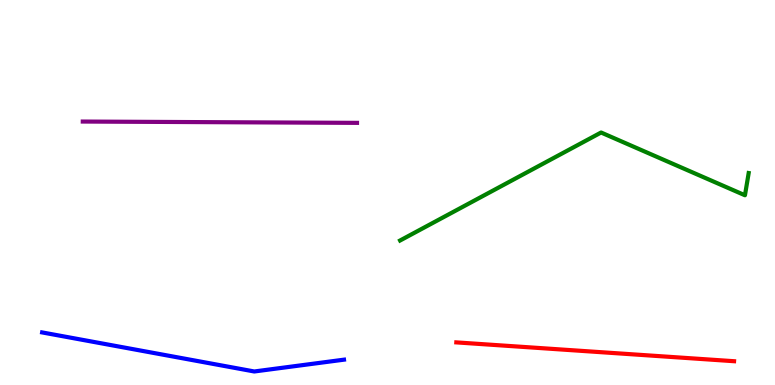[{'lines': ['blue', 'red'], 'intersections': []}, {'lines': ['green', 'red'], 'intersections': []}, {'lines': ['purple', 'red'], 'intersections': []}, {'lines': ['blue', 'green'], 'intersections': []}, {'lines': ['blue', 'purple'], 'intersections': []}, {'lines': ['green', 'purple'], 'intersections': []}]